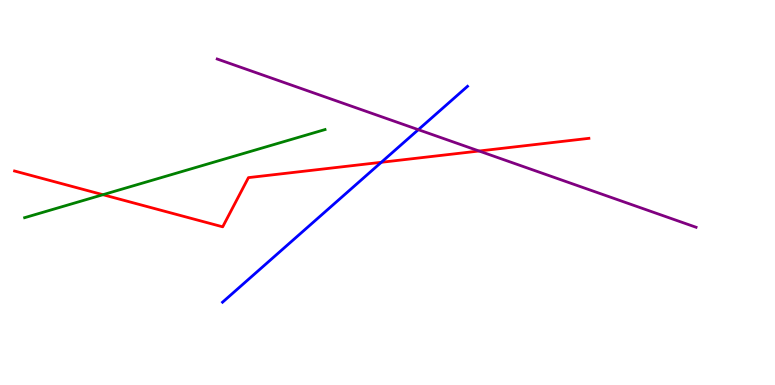[{'lines': ['blue', 'red'], 'intersections': [{'x': 4.92, 'y': 5.78}]}, {'lines': ['green', 'red'], 'intersections': [{'x': 1.33, 'y': 4.94}]}, {'lines': ['purple', 'red'], 'intersections': [{'x': 6.18, 'y': 6.08}]}, {'lines': ['blue', 'green'], 'intersections': []}, {'lines': ['blue', 'purple'], 'intersections': [{'x': 5.4, 'y': 6.63}]}, {'lines': ['green', 'purple'], 'intersections': []}]